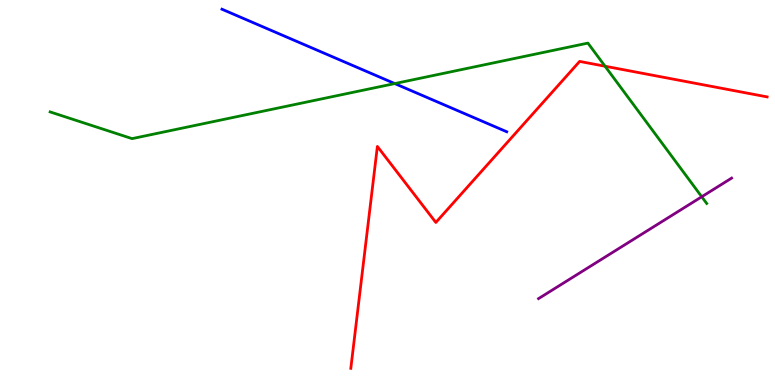[{'lines': ['blue', 'red'], 'intersections': []}, {'lines': ['green', 'red'], 'intersections': [{'x': 7.81, 'y': 8.28}]}, {'lines': ['purple', 'red'], 'intersections': []}, {'lines': ['blue', 'green'], 'intersections': [{'x': 5.09, 'y': 7.83}]}, {'lines': ['blue', 'purple'], 'intersections': []}, {'lines': ['green', 'purple'], 'intersections': [{'x': 9.05, 'y': 4.89}]}]